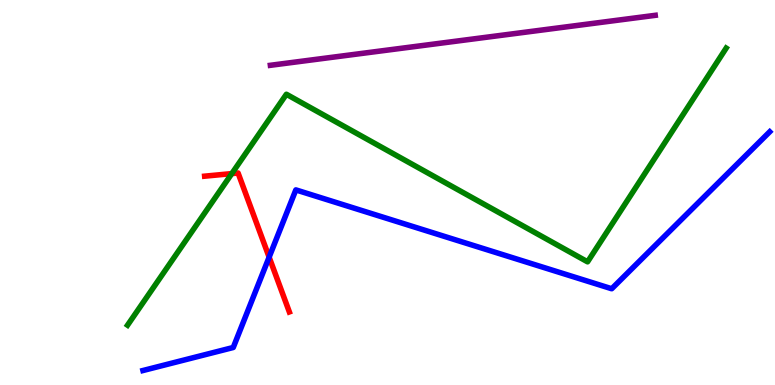[{'lines': ['blue', 'red'], 'intersections': [{'x': 3.47, 'y': 3.32}]}, {'lines': ['green', 'red'], 'intersections': [{'x': 2.99, 'y': 5.49}]}, {'lines': ['purple', 'red'], 'intersections': []}, {'lines': ['blue', 'green'], 'intersections': []}, {'lines': ['blue', 'purple'], 'intersections': []}, {'lines': ['green', 'purple'], 'intersections': []}]